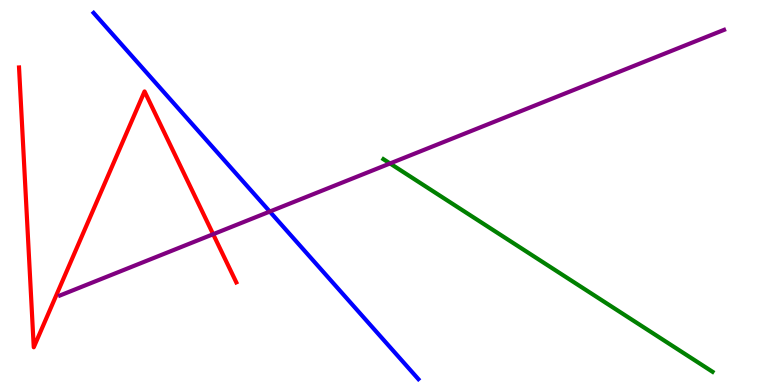[{'lines': ['blue', 'red'], 'intersections': []}, {'lines': ['green', 'red'], 'intersections': []}, {'lines': ['purple', 'red'], 'intersections': [{'x': 2.75, 'y': 3.92}]}, {'lines': ['blue', 'green'], 'intersections': []}, {'lines': ['blue', 'purple'], 'intersections': [{'x': 3.48, 'y': 4.5}]}, {'lines': ['green', 'purple'], 'intersections': [{'x': 5.03, 'y': 5.75}]}]